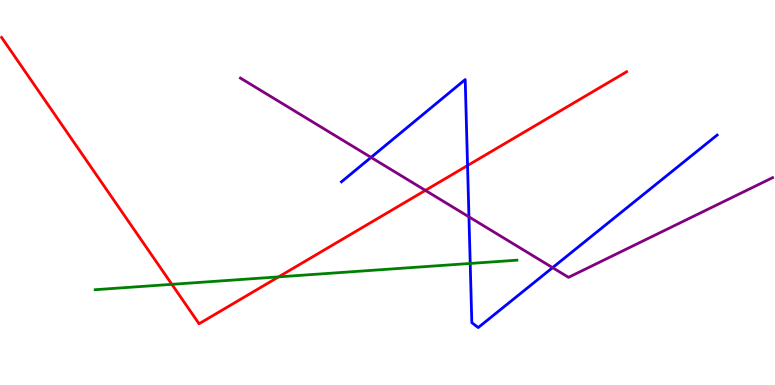[{'lines': ['blue', 'red'], 'intersections': [{'x': 6.03, 'y': 5.7}]}, {'lines': ['green', 'red'], 'intersections': [{'x': 2.22, 'y': 2.61}, {'x': 3.6, 'y': 2.81}]}, {'lines': ['purple', 'red'], 'intersections': [{'x': 5.49, 'y': 5.05}]}, {'lines': ['blue', 'green'], 'intersections': [{'x': 6.07, 'y': 3.16}]}, {'lines': ['blue', 'purple'], 'intersections': [{'x': 4.79, 'y': 5.91}, {'x': 6.05, 'y': 4.37}, {'x': 7.13, 'y': 3.05}]}, {'lines': ['green', 'purple'], 'intersections': []}]